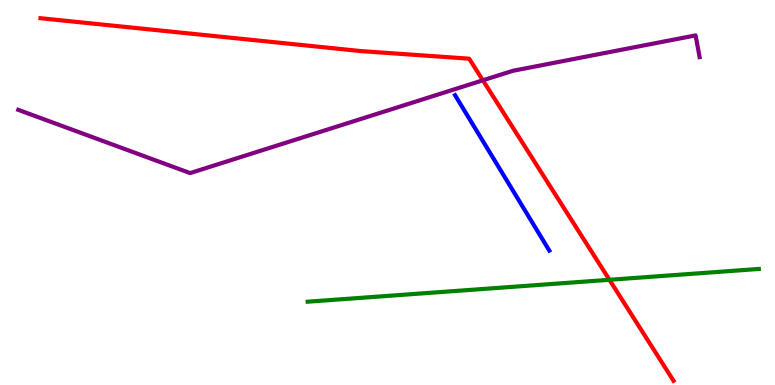[{'lines': ['blue', 'red'], 'intersections': []}, {'lines': ['green', 'red'], 'intersections': [{'x': 7.86, 'y': 2.73}]}, {'lines': ['purple', 'red'], 'intersections': [{'x': 6.23, 'y': 7.91}]}, {'lines': ['blue', 'green'], 'intersections': []}, {'lines': ['blue', 'purple'], 'intersections': []}, {'lines': ['green', 'purple'], 'intersections': []}]